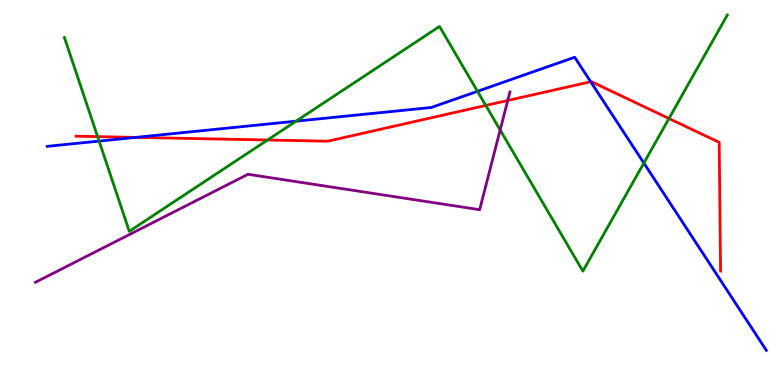[{'lines': ['blue', 'red'], 'intersections': [{'x': 1.75, 'y': 6.43}, {'x': 7.62, 'y': 7.88}]}, {'lines': ['green', 'red'], 'intersections': [{'x': 1.26, 'y': 6.45}, {'x': 3.45, 'y': 6.36}, {'x': 6.27, 'y': 7.26}, {'x': 8.63, 'y': 6.92}]}, {'lines': ['purple', 'red'], 'intersections': [{'x': 6.55, 'y': 7.39}]}, {'lines': ['blue', 'green'], 'intersections': [{'x': 1.28, 'y': 6.34}, {'x': 3.82, 'y': 6.85}, {'x': 6.16, 'y': 7.63}, {'x': 8.31, 'y': 5.77}]}, {'lines': ['blue', 'purple'], 'intersections': []}, {'lines': ['green', 'purple'], 'intersections': [{'x': 6.45, 'y': 6.62}]}]